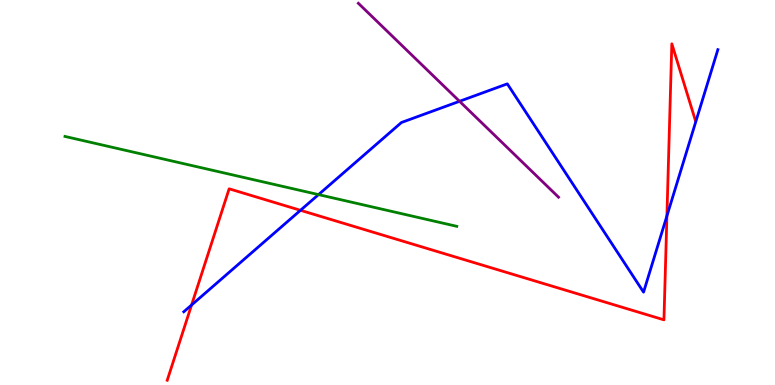[{'lines': ['blue', 'red'], 'intersections': [{'x': 2.47, 'y': 2.08}, {'x': 3.88, 'y': 4.54}, {'x': 8.61, 'y': 4.39}]}, {'lines': ['green', 'red'], 'intersections': []}, {'lines': ['purple', 'red'], 'intersections': []}, {'lines': ['blue', 'green'], 'intersections': [{'x': 4.11, 'y': 4.95}]}, {'lines': ['blue', 'purple'], 'intersections': [{'x': 5.93, 'y': 7.37}]}, {'lines': ['green', 'purple'], 'intersections': []}]